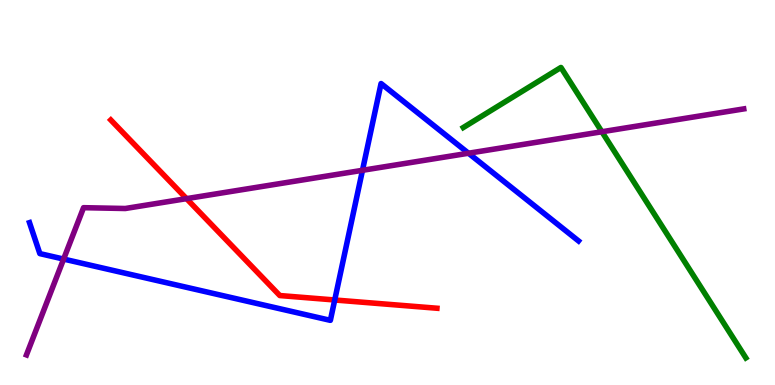[{'lines': ['blue', 'red'], 'intersections': [{'x': 4.32, 'y': 2.21}]}, {'lines': ['green', 'red'], 'intersections': []}, {'lines': ['purple', 'red'], 'intersections': [{'x': 2.41, 'y': 4.84}]}, {'lines': ['blue', 'green'], 'intersections': []}, {'lines': ['blue', 'purple'], 'intersections': [{'x': 0.821, 'y': 3.27}, {'x': 4.68, 'y': 5.58}, {'x': 6.05, 'y': 6.02}]}, {'lines': ['green', 'purple'], 'intersections': [{'x': 7.77, 'y': 6.58}]}]